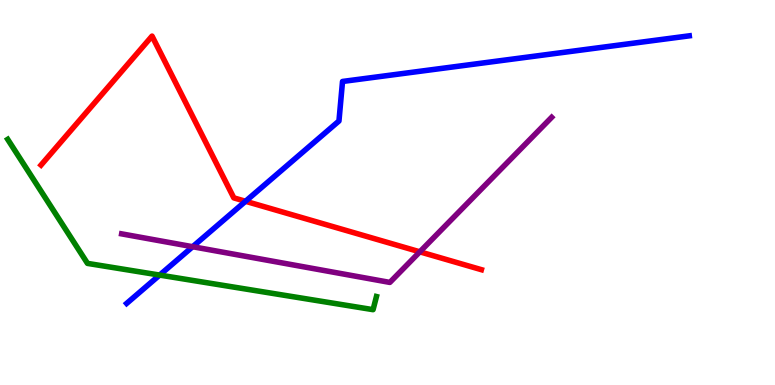[{'lines': ['blue', 'red'], 'intersections': [{'x': 3.17, 'y': 4.77}]}, {'lines': ['green', 'red'], 'intersections': []}, {'lines': ['purple', 'red'], 'intersections': [{'x': 5.42, 'y': 3.46}]}, {'lines': ['blue', 'green'], 'intersections': [{'x': 2.06, 'y': 2.86}]}, {'lines': ['blue', 'purple'], 'intersections': [{'x': 2.49, 'y': 3.59}]}, {'lines': ['green', 'purple'], 'intersections': []}]